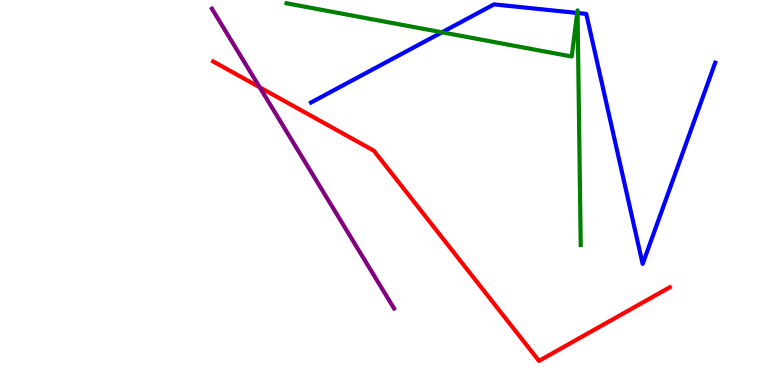[{'lines': ['blue', 'red'], 'intersections': []}, {'lines': ['green', 'red'], 'intersections': []}, {'lines': ['purple', 'red'], 'intersections': [{'x': 3.35, 'y': 7.73}]}, {'lines': ['blue', 'green'], 'intersections': [{'x': 5.7, 'y': 9.16}, {'x': 7.45, 'y': 9.66}, {'x': 7.45, 'y': 9.66}]}, {'lines': ['blue', 'purple'], 'intersections': []}, {'lines': ['green', 'purple'], 'intersections': []}]